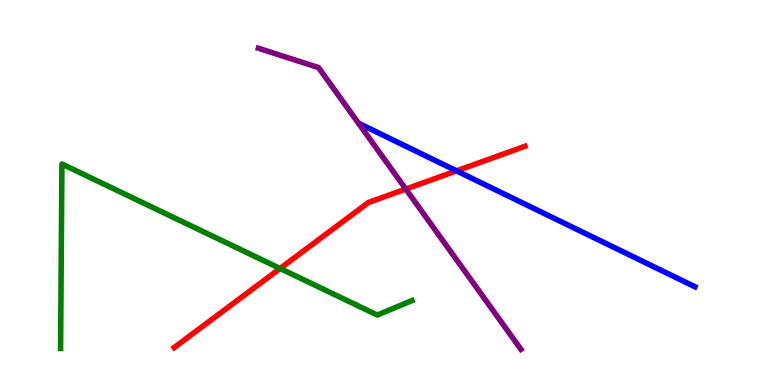[{'lines': ['blue', 'red'], 'intersections': [{'x': 5.89, 'y': 5.56}]}, {'lines': ['green', 'red'], 'intersections': [{'x': 3.61, 'y': 3.03}]}, {'lines': ['purple', 'red'], 'intersections': [{'x': 5.24, 'y': 5.09}]}, {'lines': ['blue', 'green'], 'intersections': []}, {'lines': ['blue', 'purple'], 'intersections': []}, {'lines': ['green', 'purple'], 'intersections': []}]